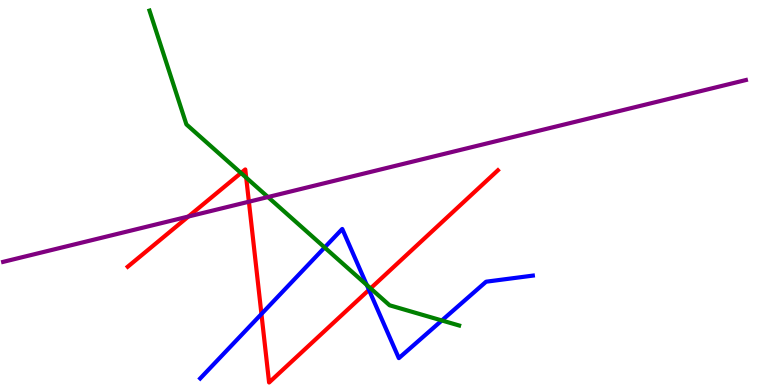[{'lines': ['blue', 'red'], 'intersections': [{'x': 3.37, 'y': 1.84}, {'x': 4.76, 'y': 2.47}]}, {'lines': ['green', 'red'], 'intersections': [{'x': 3.11, 'y': 5.51}, {'x': 3.18, 'y': 5.39}, {'x': 4.78, 'y': 2.51}]}, {'lines': ['purple', 'red'], 'intersections': [{'x': 2.43, 'y': 4.38}, {'x': 3.21, 'y': 4.76}]}, {'lines': ['blue', 'green'], 'intersections': [{'x': 4.19, 'y': 3.57}, {'x': 4.73, 'y': 2.6}, {'x': 5.7, 'y': 1.68}]}, {'lines': ['blue', 'purple'], 'intersections': []}, {'lines': ['green', 'purple'], 'intersections': [{'x': 3.46, 'y': 4.88}]}]